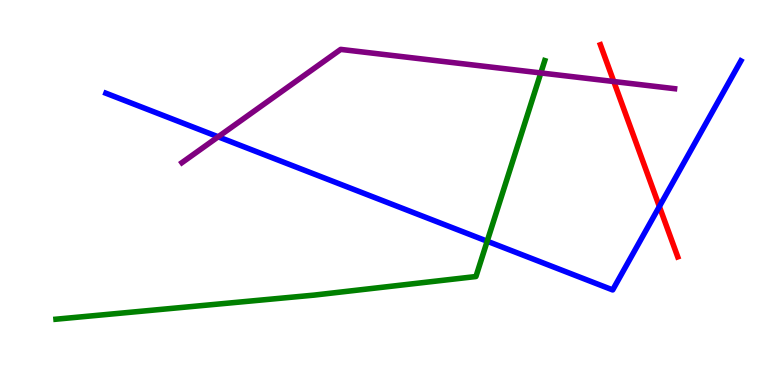[{'lines': ['blue', 'red'], 'intersections': [{'x': 8.51, 'y': 4.64}]}, {'lines': ['green', 'red'], 'intersections': []}, {'lines': ['purple', 'red'], 'intersections': [{'x': 7.92, 'y': 7.88}]}, {'lines': ['blue', 'green'], 'intersections': [{'x': 6.29, 'y': 3.73}]}, {'lines': ['blue', 'purple'], 'intersections': [{'x': 2.82, 'y': 6.45}]}, {'lines': ['green', 'purple'], 'intersections': [{'x': 6.98, 'y': 8.11}]}]